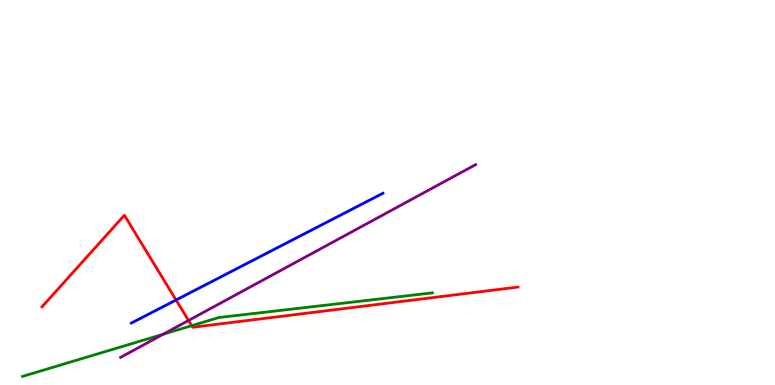[{'lines': ['blue', 'red'], 'intersections': [{'x': 2.27, 'y': 2.21}]}, {'lines': ['green', 'red'], 'intersections': [{'x': 2.47, 'y': 1.54}]}, {'lines': ['purple', 'red'], 'intersections': [{'x': 2.43, 'y': 1.68}]}, {'lines': ['blue', 'green'], 'intersections': []}, {'lines': ['blue', 'purple'], 'intersections': []}, {'lines': ['green', 'purple'], 'intersections': [{'x': 2.11, 'y': 1.32}]}]